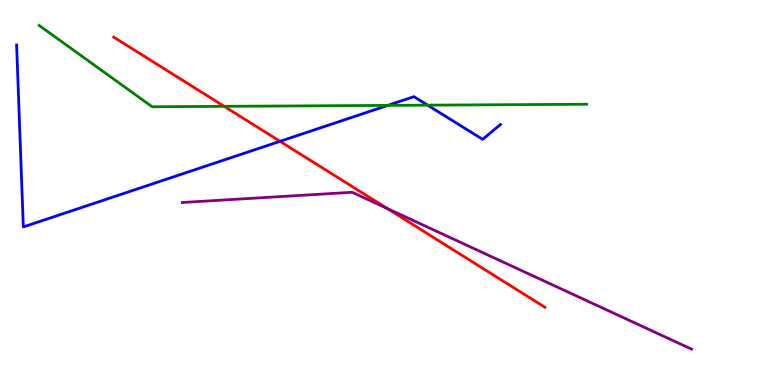[{'lines': ['blue', 'red'], 'intersections': [{'x': 3.61, 'y': 6.33}]}, {'lines': ['green', 'red'], 'intersections': [{'x': 2.89, 'y': 7.24}]}, {'lines': ['purple', 'red'], 'intersections': [{'x': 5.0, 'y': 4.59}]}, {'lines': ['blue', 'green'], 'intersections': [{'x': 5.0, 'y': 7.26}, {'x': 5.52, 'y': 7.27}]}, {'lines': ['blue', 'purple'], 'intersections': []}, {'lines': ['green', 'purple'], 'intersections': []}]